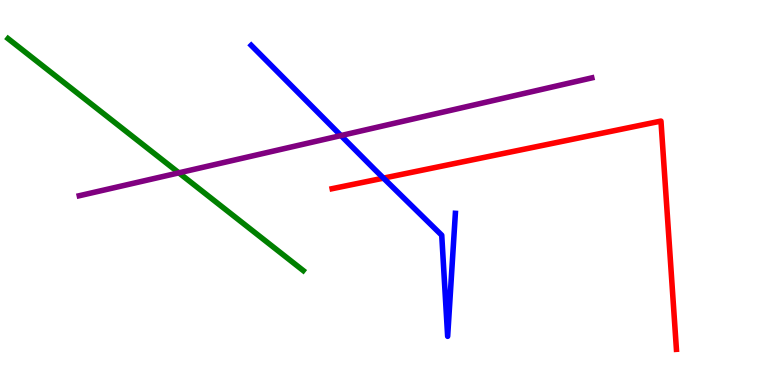[{'lines': ['blue', 'red'], 'intersections': [{'x': 4.95, 'y': 5.37}]}, {'lines': ['green', 'red'], 'intersections': []}, {'lines': ['purple', 'red'], 'intersections': []}, {'lines': ['blue', 'green'], 'intersections': []}, {'lines': ['blue', 'purple'], 'intersections': [{'x': 4.4, 'y': 6.48}]}, {'lines': ['green', 'purple'], 'intersections': [{'x': 2.31, 'y': 5.51}]}]